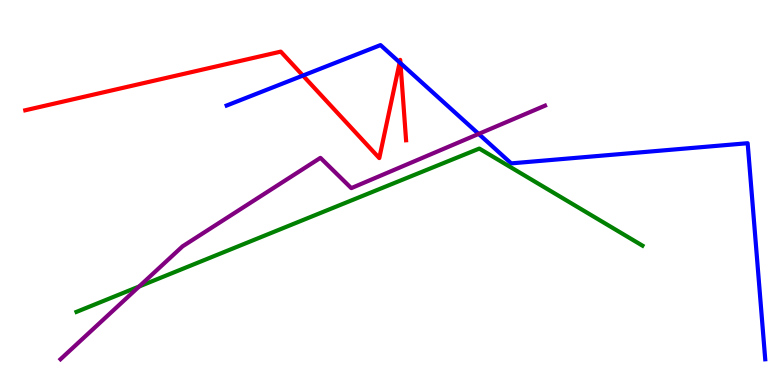[{'lines': ['blue', 'red'], 'intersections': [{'x': 3.91, 'y': 8.04}, {'x': 5.16, 'y': 8.38}, {'x': 5.17, 'y': 8.36}]}, {'lines': ['green', 'red'], 'intersections': []}, {'lines': ['purple', 'red'], 'intersections': []}, {'lines': ['blue', 'green'], 'intersections': []}, {'lines': ['blue', 'purple'], 'intersections': [{'x': 6.18, 'y': 6.52}]}, {'lines': ['green', 'purple'], 'intersections': [{'x': 1.8, 'y': 2.56}]}]